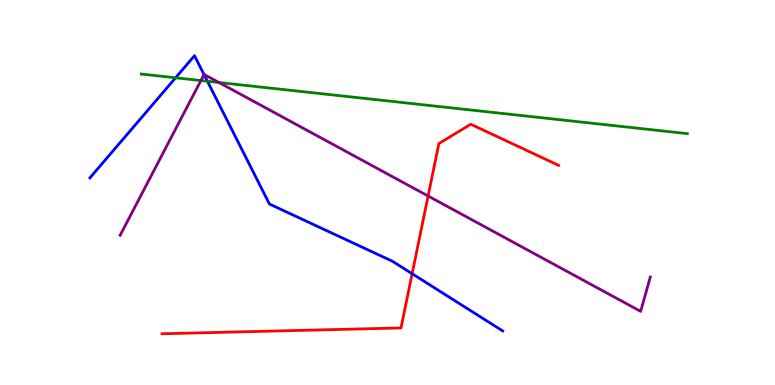[{'lines': ['blue', 'red'], 'intersections': [{'x': 5.32, 'y': 2.89}]}, {'lines': ['green', 'red'], 'intersections': []}, {'lines': ['purple', 'red'], 'intersections': [{'x': 5.52, 'y': 4.91}]}, {'lines': ['blue', 'green'], 'intersections': [{'x': 2.27, 'y': 7.98}, {'x': 2.68, 'y': 7.89}]}, {'lines': ['blue', 'purple'], 'intersections': [{'x': 2.63, 'y': 8.06}]}, {'lines': ['green', 'purple'], 'intersections': [{'x': 2.59, 'y': 7.91}, {'x': 2.83, 'y': 7.86}]}]